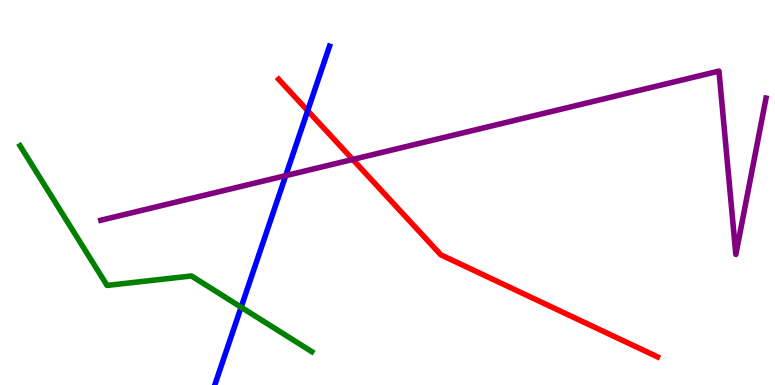[{'lines': ['blue', 'red'], 'intersections': [{'x': 3.97, 'y': 7.12}]}, {'lines': ['green', 'red'], 'intersections': []}, {'lines': ['purple', 'red'], 'intersections': [{'x': 4.55, 'y': 5.86}]}, {'lines': ['blue', 'green'], 'intersections': [{'x': 3.11, 'y': 2.02}]}, {'lines': ['blue', 'purple'], 'intersections': [{'x': 3.69, 'y': 5.44}]}, {'lines': ['green', 'purple'], 'intersections': []}]